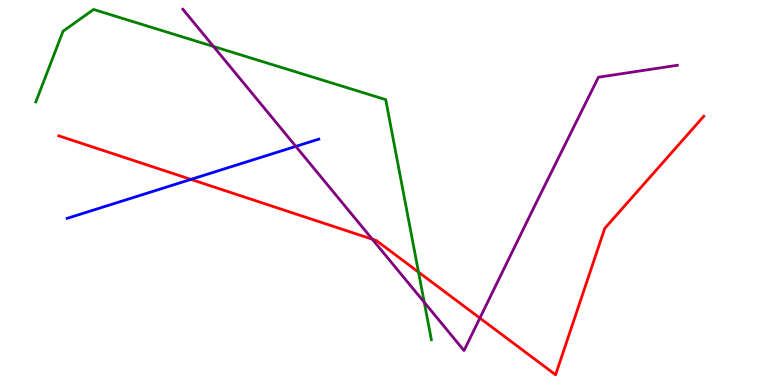[{'lines': ['blue', 'red'], 'intersections': [{'x': 2.46, 'y': 5.34}]}, {'lines': ['green', 'red'], 'intersections': [{'x': 5.4, 'y': 2.93}]}, {'lines': ['purple', 'red'], 'intersections': [{'x': 4.8, 'y': 3.79}, {'x': 6.19, 'y': 1.74}]}, {'lines': ['blue', 'green'], 'intersections': []}, {'lines': ['blue', 'purple'], 'intersections': [{'x': 3.82, 'y': 6.2}]}, {'lines': ['green', 'purple'], 'intersections': [{'x': 2.76, 'y': 8.79}, {'x': 5.47, 'y': 2.15}]}]